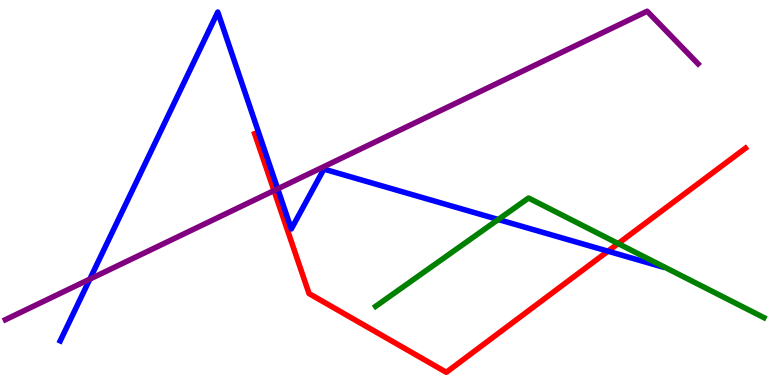[{'lines': ['blue', 'red'], 'intersections': [{'x': 7.84, 'y': 3.48}]}, {'lines': ['green', 'red'], 'intersections': [{'x': 7.98, 'y': 3.67}]}, {'lines': ['purple', 'red'], 'intersections': [{'x': 3.54, 'y': 5.05}]}, {'lines': ['blue', 'green'], 'intersections': [{'x': 6.43, 'y': 4.3}]}, {'lines': ['blue', 'purple'], 'intersections': [{'x': 1.16, 'y': 2.75}, {'x': 3.58, 'y': 5.1}]}, {'lines': ['green', 'purple'], 'intersections': []}]